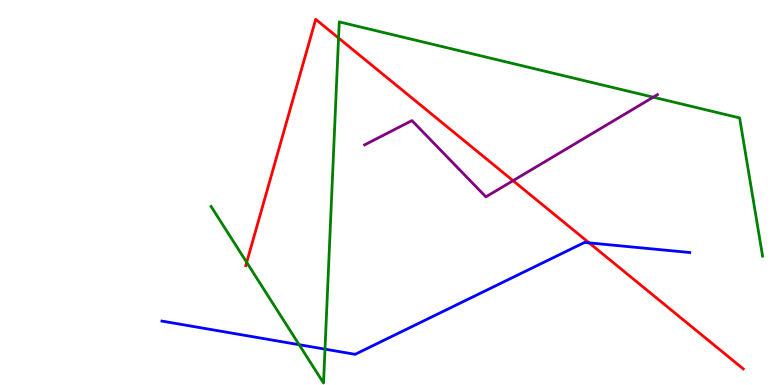[{'lines': ['blue', 'red'], 'intersections': [{'x': 7.6, 'y': 3.69}]}, {'lines': ['green', 'red'], 'intersections': [{'x': 3.18, 'y': 3.19}, {'x': 4.37, 'y': 9.01}]}, {'lines': ['purple', 'red'], 'intersections': [{'x': 6.62, 'y': 5.31}]}, {'lines': ['blue', 'green'], 'intersections': [{'x': 3.86, 'y': 1.05}, {'x': 4.19, 'y': 0.931}]}, {'lines': ['blue', 'purple'], 'intersections': []}, {'lines': ['green', 'purple'], 'intersections': [{'x': 8.43, 'y': 7.48}]}]